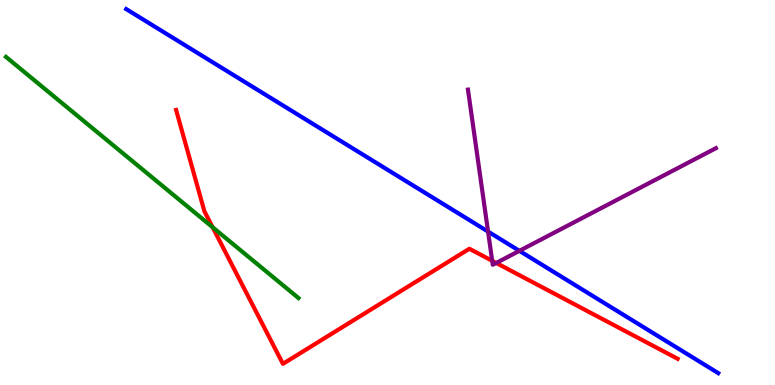[{'lines': ['blue', 'red'], 'intersections': []}, {'lines': ['green', 'red'], 'intersections': [{'x': 2.74, 'y': 4.1}]}, {'lines': ['purple', 'red'], 'intersections': [{'x': 6.35, 'y': 3.23}, {'x': 6.4, 'y': 3.17}]}, {'lines': ['blue', 'green'], 'intersections': []}, {'lines': ['blue', 'purple'], 'intersections': [{'x': 6.3, 'y': 3.99}, {'x': 6.7, 'y': 3.48}]}, {'lines': ['green', 'purple'], 'intersections': []}]